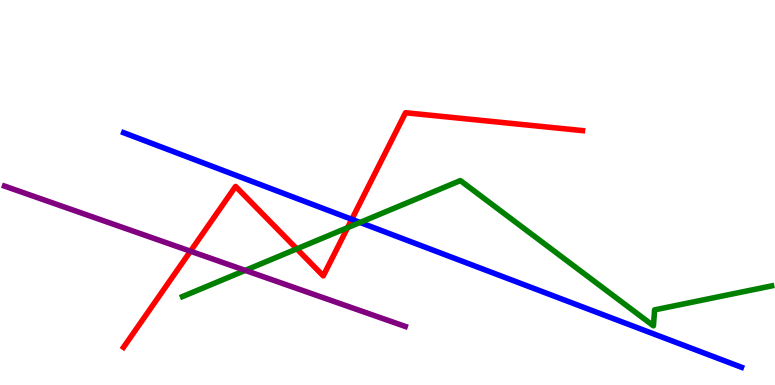[{'lines': ['blue', 'red'], 'intersections': [{'x': 4.54, 'y': 4.3}]}, {'lines': ['green', 'red'], 'intersections': [{'x': 3.83, 'y': 3.54}, {'x': 4.49, 'y': 4.09}]}, {'lines': ['purple', 'red'], 'intersections': [{'x': 2.46, 'y': 3.48}]}, {'lines': ['blue', 'green'], 'intersections': [{'x': 4.65, 'y': 4.22}]}, {'lines': ['blue', 'purple'], 'intersections': []}, {'lines': ['green', 'purple'], 'intersections': [{'x': 3.16, 'y': 2.98}]}]